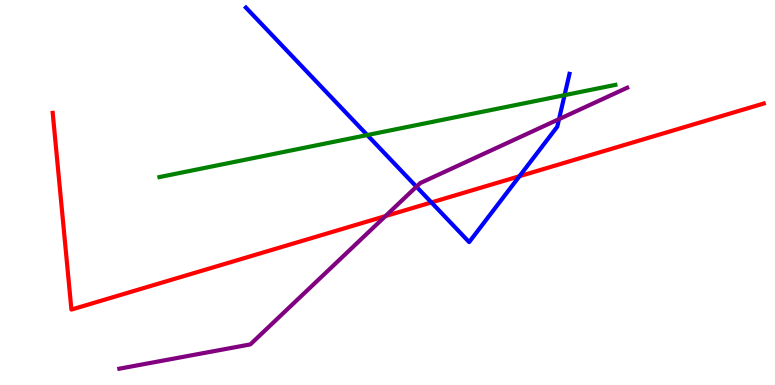[{'lines': ['blue', 'red'], 'intersections': [{'x': 5.57, 'y': 4.74}, {'x': 6.7, 'y': 5.42}]}, {'lines': ['green', 'red'], 'intersections': []}, {'lines': ['purple', 'red'], 'intersections': [{'x': 4.97, 'y': 4.39}]}, {'lines': ['blue', 'green'], 'intersections': [{'x': 4.74, 'y': 6.49}, {'x': 7.28, 'y': 7.53}]}, {'lines': ['blue', 'purple'], 'intersections': [{'x': 5.37, 'y': 5.15}, {'x': 7.21, 'y': 6.91}]}, {'lines': ['green', 'purple'], 'intersections': []}]